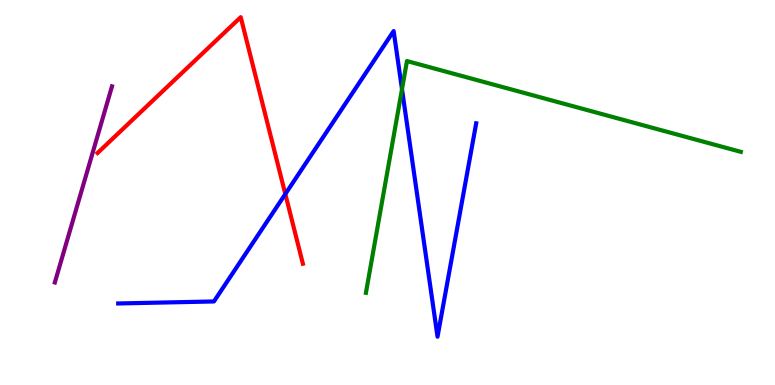[{'lines': ['blue', 'red'], 'intersections': [{'x': 3.68, 'y': 4.96}]}, {'lines': ['green', 'red'], 'intersections': []}, {'lines': ['purple', 'red'], 'intersections': []}, {'lines': ['blue', 'green'], 'intersections': [{'x': 5.19, 'y': 7.68}]}, {'lines': ['blue', 'purple'], 'intersections': []}, {'lines': ['green', 'purple'], 'intersections': []}]